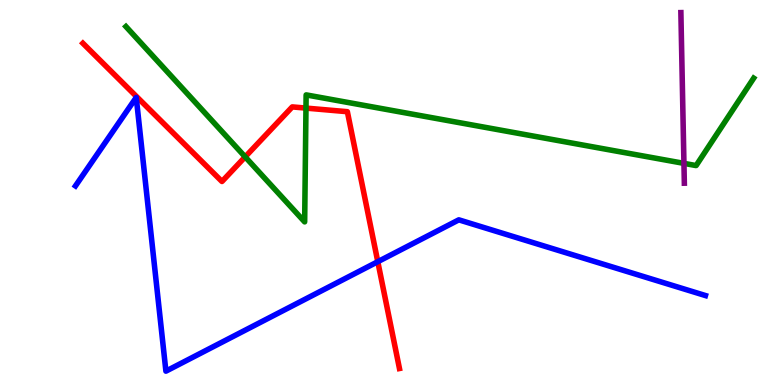[{'lines': ['blue', 'red'], 'intersections': [{'x': 4.87, 'y': 3.2}]}, {'lines': ['green', 'red'], 'intersections': [{'x': 3.16, 'y': 5.93}, {'x': 3.95, 'y': 7.19}]}, {'lines': ['purple', 'red'], 'intersections': []}, {'lines': ['blue', 'green'], 'intersections': []}, {'lines': ['blue', 'purple'], 'intersections': []}, {'lines': ['green', 'purple'], 'intersections': [{'x': 8.83, 'y': 5.76}]}]